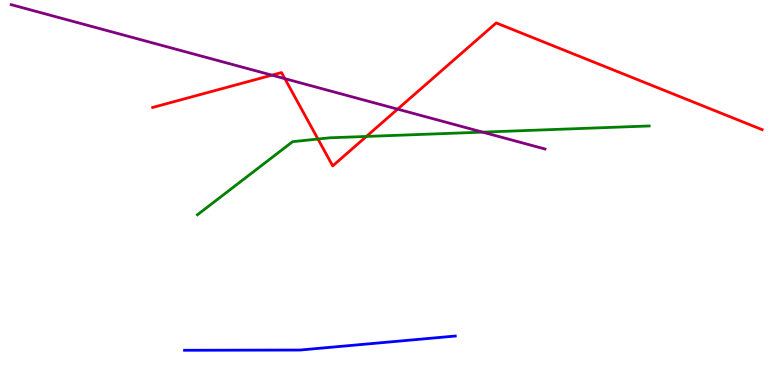[{'lines': ['blue', 'red'], 'intersections': []}, {'lines': ['green', 'red'], 'intersections': [{'x': 4.1, 'y': 6.39}, {'x': 4.73, 'y': 6.46}]}, {'lines': ['purple', 'red'], 'intersections': [{'x': 3.51, 'y': 8.05}, {'x': 3.68, 'y': 7.96}, {'x': 5.13, 'y': 7.16}]}, {'lines': ['blue', 'green'], 'intersections': []}, {'lines': ['blue', 'purple'], 'intersections': []}, {'lines': ['green', 'purple'], 'intersections': [{'x': 6.23, 'y': 6.57}]}]